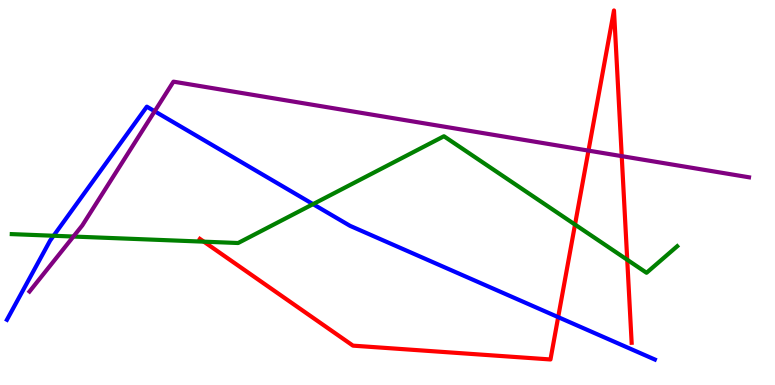[{'lines': ['blue', 'red'], 'intersections': [{'x': 7.2, 'y': 1.76}]}, {'lines': ['green', 'red'], 'intersections': [{'x': 2.63, 'y': 3.72}, {'x': 7.42, 'y': 4.17}, {'x': 8.09, 'y': 3.25}]}, {'lines': ['purple', 'red'], 'intersections': [{'x': 7.59, 'y': 6.09}, {'x': 8.02, 'y': 5.94}]}, {'lines': ['blue', 'green'], 'intersections': [{'x': 0.692, 'y': 3.88}, {'x': 4.04, 'y': 4.7}]}, {'lines': ['blue', 'purple'], 'intersections': [{'x': 2.0, 'y': 7.11}]}, {'lines': ['green', 'purple'], 'intersections': [{'x': 0.947, 'y': 3.86}]}]